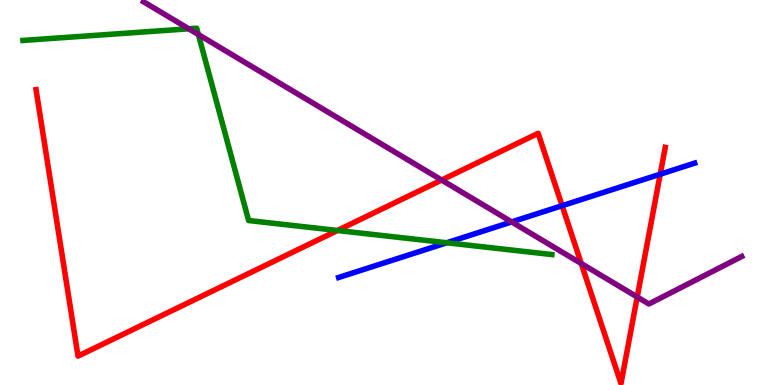[{'lines': ['blue', 'red'], 'intersections': [{'x': 7.25, 'y': 4.66}, {'x': 8.52, 'y': 5.48}]}, {'lines': ['green', 'red'], 'intersections': [{'x': 4.35, 'y': 4.01}]}, {'lines': ['purple', 'red'], 'intersections': [{'x': 5.7, 'y': 5.32}, {'x': 7.5, 'y': 3.15}, {'x': 8.22, 'y': 2.29}]}, {'lines': ['blue', 'green'], 'intersections': [{'x': 5.76, 'y': 3.69}]}, {'lines': ['blue', 'purple'], 'intersections': [{'x': 6.6, 'y': 4.24}]}, {'lines': ['green', 'purple'], 'intersections': [{'x': 2.44, 'y': 9.25}, {'x': 2.56, 'y': 9.1}]}]